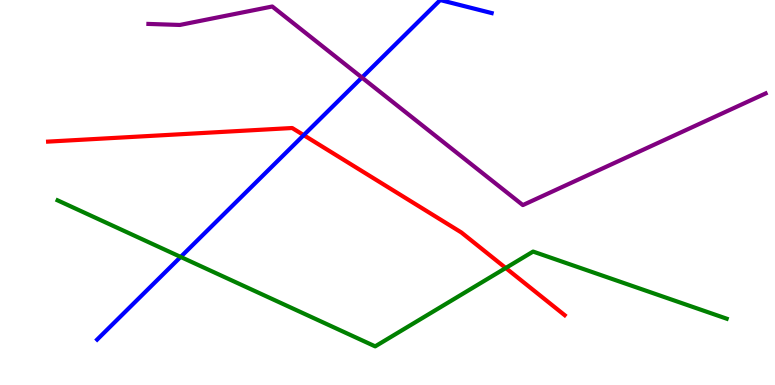[{'lines': ['blue', 'red'], 'intersections': [{'x': 3.92, 'y': 6.49}]}, {'lines': ['green', 'red'], 'intersections': [{'x': 6.53, 'y': 3.04}]}, {'lines': ['purple', 'red'], 'intersections': []}, {'lines': ['blue', 'green'], 'intersections': [{'x': 2.33, 'y': 3.33}]}, {'lines': ['blue', 'purple'], 'intersections': [{'x': 4.67, 'y': 7.99}]}, {'lines': ['green', 'purple'], 'intersections': []}]